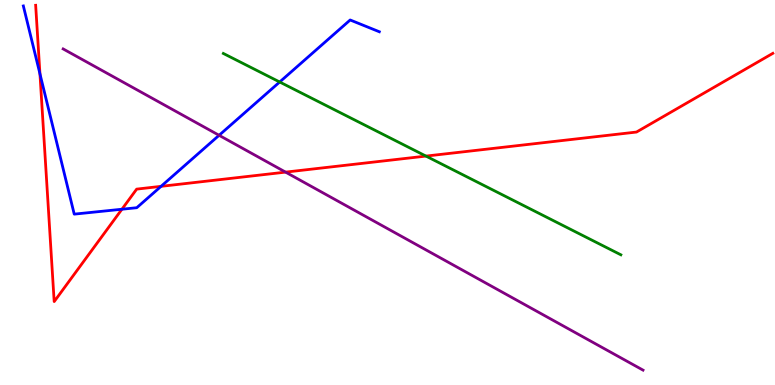[{'lines': ['blue', 'red'], 'intersections': [{'x': 0.515, 'y': 8.08}, {'x': 1.57, 'y': 4.57}, {'x': 2.08, 'y': 5.16}]}, {'lines': ['green', 'red'], 'intersections': [{'x': 5.5, 'y': 5.95}]}, {'lines': ['purple', 'red'], 'intersections': [{'x': 3.68, 'y': 5.53}]}, {'lines': ['blue', 'green'], 'intersections': [{'x': 3.61, 'y': 7.87}]}, {'lines': ['blue', 'purple'], 'intersections': [{'x': 2.83, 'y': 6.49}]}, {'lines': ['green', 'purple'], 'intersections': []}]